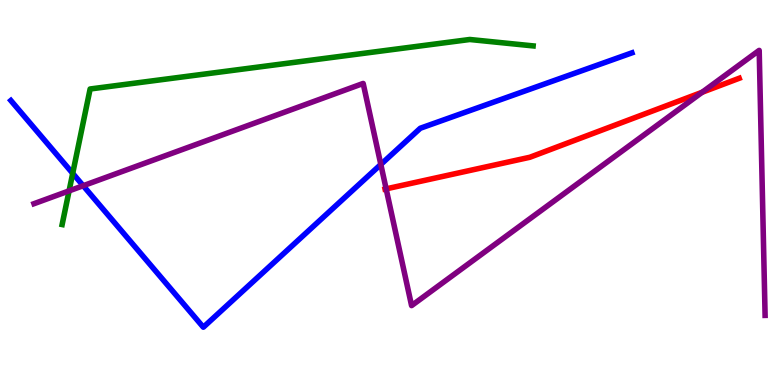[{'lines': ['blue', 'red'], 'intersections': []}, {'lines': ['green', 'red'], 'intersections': []}, {'lines': ['purple', 'red'], 'intersections': [{'x': 4.98, 'y': 5.09}, {'x': 9.06, 'y': 7.6}]}, {'lines': ['blue', 'green'], 'intersections': [{'x': 0.938, 'y': 5.5}]}, {'lines': ['blue', 'purple'], 'intersections': [{'x': 1.07, 'y': 5.18}, {'x': 4.91, 'y': 5.73}]}, {'lines': ['green', 'purple'], 'intersections': [{'x': 0.891, 'y': 5.04}]}]